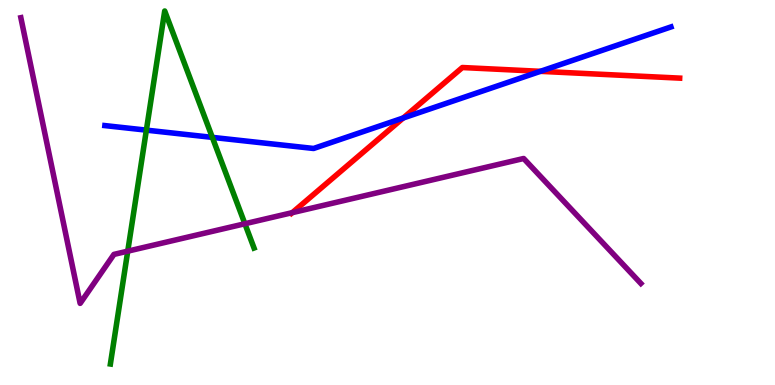[{'lines': ['blue', 'red'], 'intersections': [{'x': 5.2, 'y': 6.94}, {'x': 6.97, 'y': 8.15}]}, {'lines': ['green', 'red'], 'intersections': []}, {'lines': ['purple', 'red'], 'intersections': [{'x': 3.77, 'y': 4.48}]}, {'lines': ['blue', 'green'], 'intersections': [{'x': 1.89, 'y': 6.62}, {'x': 2.74, 'y': 6.43}]}, {'lines': ['blue', 'purple'], 'intersections': []}, {'lines': ['green', 'purple'], 'intersections': [{'x': 1.65, 'y': 3.48}, {'x': 3.16, 'y': 4.19}]}]